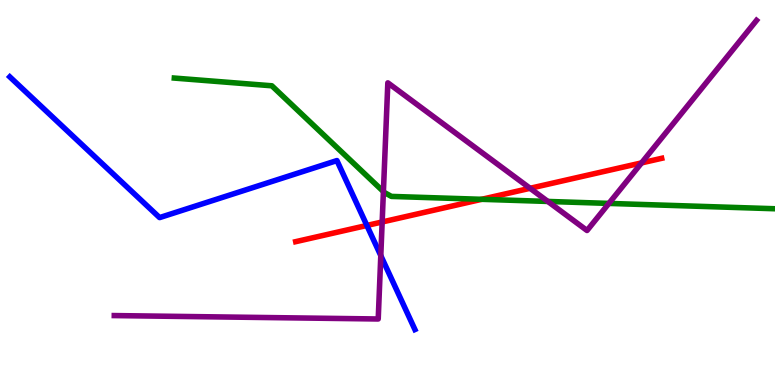[{'lines': ['blue', 'red'], 'intersections': [{'x': 4.73, 'y': 4.14}]}, {'lines': ['green', 'red'], 'intersections': [{'x': 6.22, 'y': 4.82}]}, {'lines': ['purple', 'red'], 'intersections': [{'x': 4.93, 'y': 4.23}, {'x': 6.84, 'y': 5.11}, {'x': 8.28, 'y': 5.77}]}, {'lines': ['blue', 'green'], 'intersections': []}, {'lines': ['blue', 'purple'], 'intersections': [{'x': 4.91, 'y': 3.36}]}, {'lines': ['green', 'purple'], 'intersections': [{'x': 4.95, 'y': 5.02}, {'x': 7.07, 'y': 4.77}, {'x': 7.86, 'y': 4.72}]}]